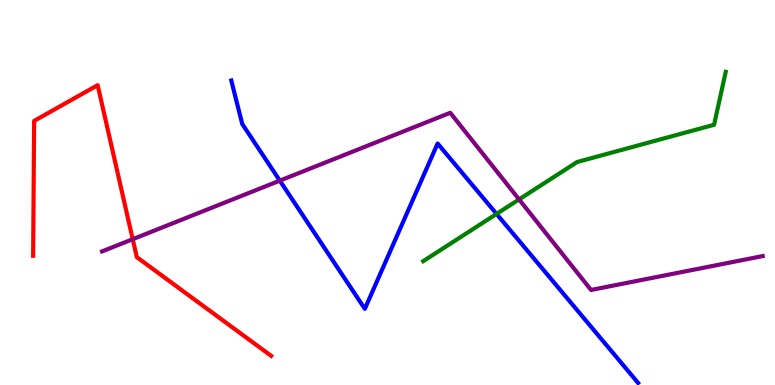[{'lines': ['blue', 'red'], 'intersections': []}, {'lines': ['green', 'red'], 'intersections': []}, {'lines': ['purple', 'red'], 'intersections': [{'x': 1.71, 'y': 3.79}]}, {'lines': ['blue', 'green'], 'intersections': [{'x': 6.41, 'y': 4.44}]}, {'lines': ['blue', 'purple'], 'intersections': [{'x': 3.61, 'y': 5.31}]}, {'lines': ['green', 'purple'], 'intersections': [{'x': 6.7, 'y': 4.82}]}]